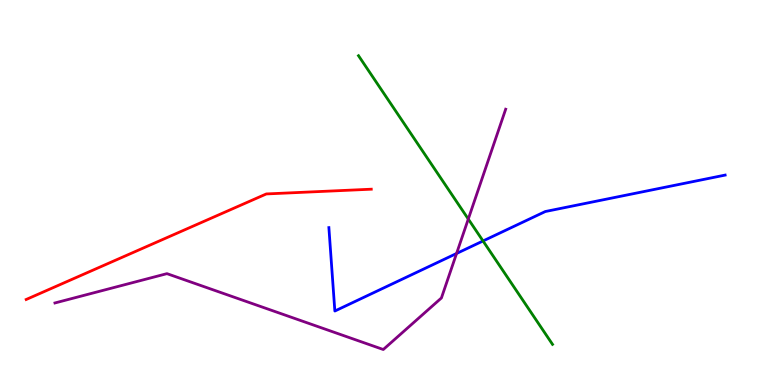[{'lines': ['blue', 'red'], 'intersections': []}, {'lines': ['green', 'red'], 'intersections': []}, {'lines': ['purple', 'red'], 'intersections': []}, {'lines': ['blue', 'green'], 'intersections': [{'x': 6.23, 'y': 3.74}]}, {'lines': ['blue', 'purple'], 'intersections': [{'x': 5.89, 'y': 3.42}]}, {'lines': ['green', 'purple'], 'intersections': [{'x': 6.04, 'y': 4.31}]}]